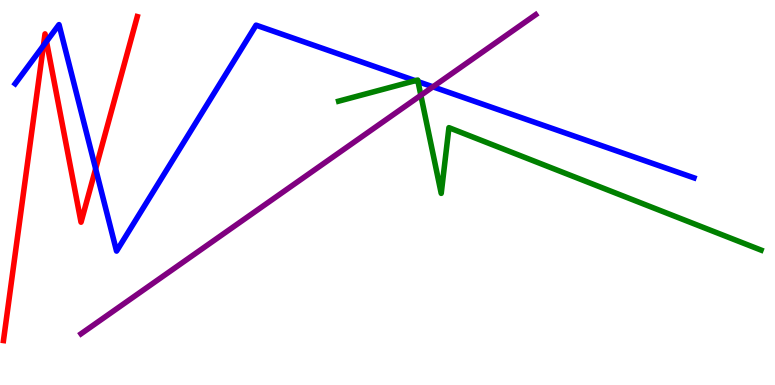[{'lines': ['blue', 'red'], 'intersections': [{'x': 0.56, 'y': 8.82}, {'x': 0.6, 'y': 8.92}, {'x': 1.23, 'y': 5.62}]}, {'lines': ['green', 'red'], 'intersections': []}, {'lines': ['purple', 'red'], 'intersections': []}, {'lines': ['blue', 'green'], 'intersections': [{'x': 5.36, 'y': 7.9}, {'x': 5.39, 'y': 7.88}]}, {'lines': ['blue', 'purple'], 'intersections': [{'x': 5.59, 'y': 7.74}]}, {'lines': ['green', 'purple'], 'intersections': [{'x': 5.43, 'y': 7.52}]}]